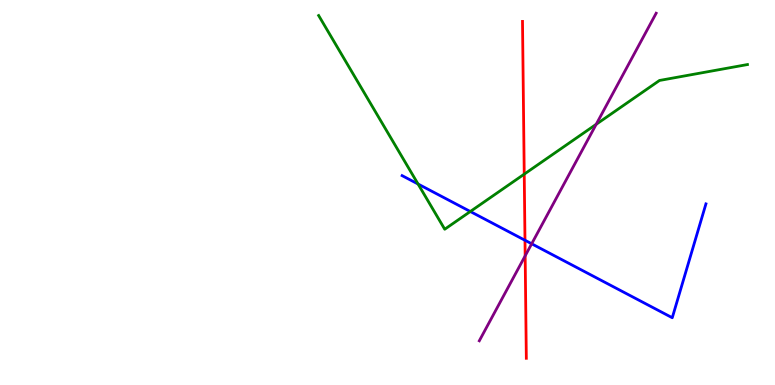[{'lines': ['blue', 'red'], 'intersections': [{'x': 6.77, 'y': 3.76}]}, {'lines': ['green', 'red'], 'intersections': [{'x': 6.76, 'y': 5.48}]}, {'lines': ['purple', 'red'], 'intersections': [{'x': 6.78, 'y': 3.35}]}, {'lines': ['blue', 'green'], 'intersections': [{'x': 5.39, 'y': 5.22}, {'x': 6.07, 'y': 4.51}]}, {'lines': ['blue', 'purple'], 'intersections': [{'x': 6.86, 'y': 3.67}]}, {'lines': ['green', 'purple'], 'intersections': [{'x': 7.69, 'y': 6.77}]}]